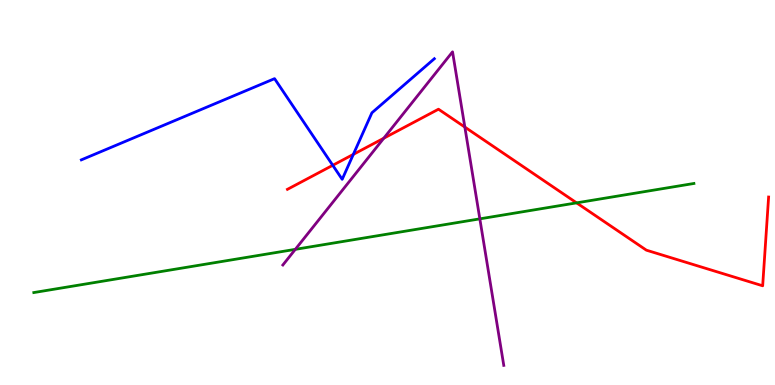[{'lines': ['blue', 'red'], 'intersections': [{'x': 4.29, 'y': 5.71}, {'x': 4.56, 'y': 5.99}]}, {'lines': ['green', 'red'], 'intersections': [{'x': 7.44, 'y': 4.73}]}, {'lines': ['purple', 'red'], 'intersections': [{'x': 4.95, 'y': 6.41}, {'x': 6.0, 'y': 6.7}]}, {'lines': ['blue', 'green'], 'intersections': []}, {'lines': ['blue', 'purple'], 'intersections': []}, {'lines': ['green', 'purple'], 'intersections': [{'x': 3.81, 'y': 3.52}, {'x': 6.19, 'y': 4.32}]}]